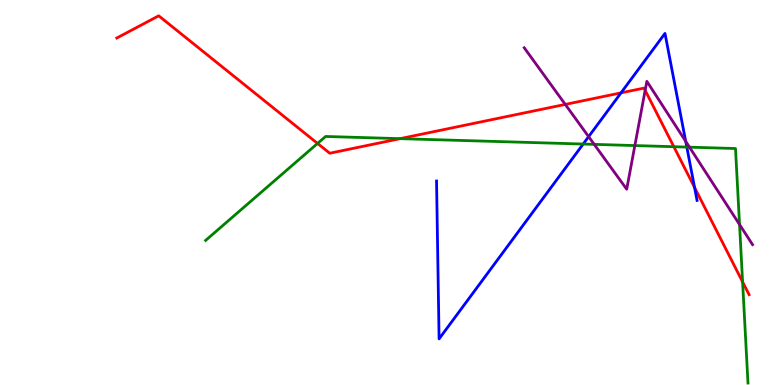[{'lines': ['blue', 'red'], 'intersections': [{'x': 8.01, 'y': 7.59}, {'x': 8.96, 'y': 5.13}]}, {'lines': ['green', 'red'], 'intersections': [{'x': 4.1, 'y': 6.27}, {'x': 5.16, 'y': 6.4}, {'x': 8.69, 'y': 6.19}, {'x': 9.58, 'y': 2.68}]}, {'lines': ['purple', 'red'], 'intersections': [{'x': 7.29, 'y': 7.29}, {'x': 8.32, 'y': 7.65}]}, {'lines': ['blue', 'green'], 'intersections': [{'x': 7.52, 'y': 6.26}, {'x': 8.86, 'y': 6.18}]}, {'lines': ['blue', 'purple'], 'intersections': [{'x': 7.6, 'y': 6.45}, {'x': 8.85, 'y': 6.33}]}, {'lines': ['green', 'purple'], 'intersections': [{'x': 7.67, 'y': 6.25}, {'x': 8.19, 'y': 6.22}, {'x': 8.9, 'y': 6.18}, {'x': 9.54, 'y': 4.17}]}]